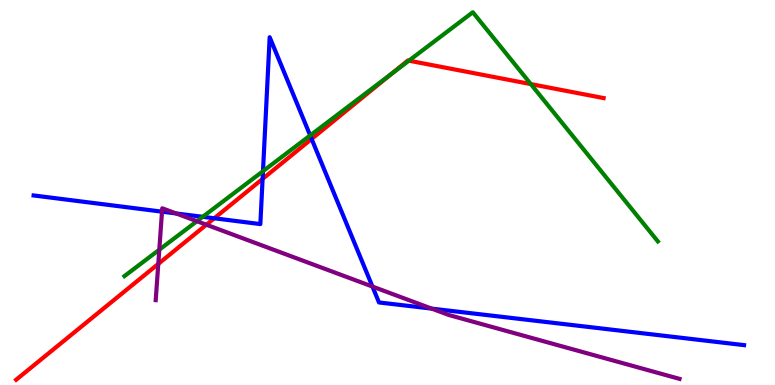[{'lines': ['blue', 'red'], 'intersections': [{'x': 2.77, 'y': 4.33}, {'x': 3.39, 'y': 5.35}, {'x': 4.02, 'y': 6.39}]}, {'lines': ['green', 'red'], 'intersections': [{'x': 5.05, 'y': 8.09}, {'x': 5.28, 'y': 8.42}, {'x': 6.85, 'y': 7.82}]}, {'lines': ['purple', 'red'], 'intersections': [{'x': 2.04, 'y': 3.15}, {'x': 2.66, 'y': 4.16}]}, {'lines': ['blue', 'green'], 'intersections': [{'x': 2.62, 'y': 4.37}, {'x': 3.39, 'y': 5.55}, {'x': 4.0, 'y': 6.48}]}, {'lines': ['blue', 'purple'], 'intersections': [{'x': 2.09, 'y': 4.5}, {'x': 2.27, 'y': 4.46}, {'x': 4.81, 'y': 2.56}, {'x': 5.57, 'y': 1.98}]}, {'lines': ['green', 'purple'], 'intersections': [{'x': 2.06, 'y': 3.51}, {'x': 2.54, 'y': 4.25}]}]